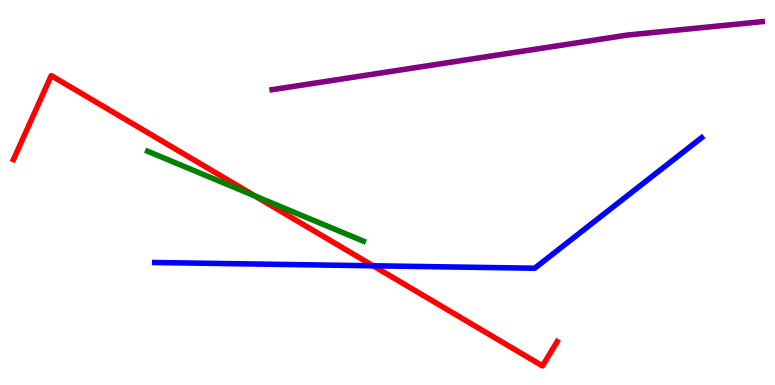[{'lines': ['blue', 'red'], 'intersections': [{'x': 4.81, 'y': 3.1}]}, {'lines': ['green', 'red'], 'intersections': [{'x': 3.29, 'y': 4.91}]}, {'lines': ['purple', 'red'], 'intersections': []}, {'lines': ['blue', 'green'], 'intersections': []}, {'lines': ['blue', 'purple'], 'intersections': []}, {'lines': ['green', 'purple'], 'intersections': []}]